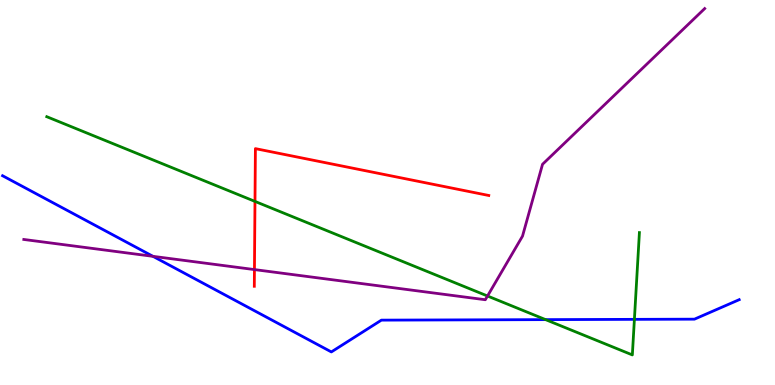[{'lines': ['blue', 'red'], 'intersections': []}, {'lines': ['green', 'red'], 'intersections': [{'x': 3.29, 'y': 4.77}]}, {'lines': ['purple', 'red'], 'intersections': [{'x': 3.28, 'y': 3.0}]}, {'lines': ['blue', 'green'], 'intersections': [{'x': 7.04, 'y': 1.7}, {'x': 8.19, 'y': 1.71}]}, {'lines': ['blue', 'purple'], 'intersections': [{'x': 1.97, 'y': 3.34}]}, {'lines': ['green', 'purple'], 'intersections': [{'x': 6.29, 'y': 2.31}]}]